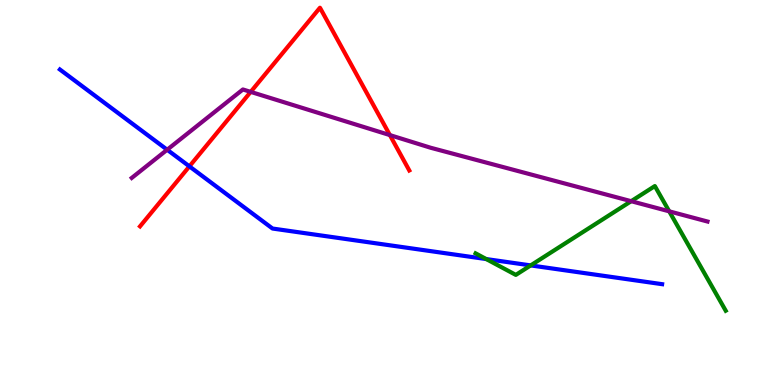[{'lines': ['blue', 'red'], 'intersections': [{'x': 2.44, 'y': 5.68}]}, {'lines': ['green', 'red'], 'intersections': []}, {'lines': ['purple', 'red'], 'intersections': [{'x': 3.23, 'y': 7.61}, {'x': 5.03, 'y': 6.49}]}, {'lines': ['blue', 'green'], 'intersections': [{'x': 6.27, 'y': 3.27}, {'x': 6.85, 'y': 3.11}]}, {'lines': ['blue', 'purple'], 'intersections': [{'x': 2.16, 'y': 6.11}]}, {'lines': ['green', 'purple'], 'intersections': [{'x': 8.14, 'y': 4.77}, {'x': 8.64, 'y': 4.51}]}]